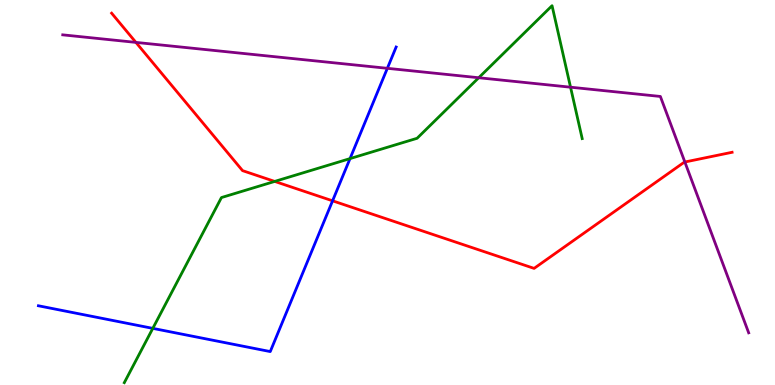[{'lines': ['blue', 'red'], 'intersections': [{'x': 4.29, 'y': 4.78}]}, {'lines': ['green', 'red'], 'intersections': [{'x': 3.54, 'y': 5.29}]}, {'lines': ['purple', 'red'], 'intersections': [{'x': 1.75, 'y': 8.9}, {'x': 8.84, 'y': 5.79}]}, {'lines': ['blue', 'green'], 'intersections': [{'x': 1.97, 'y': 1.47}, {'x': 4.52, 'y': 5.88}]}, {'lines': ['blue', 'purple'], 'intersections': [{'x': 5.0, 'y': 8.23}]}, {'lines': ['green', 'purple'], 'intersections': [{'x': 6.18, 'y': 7.98}, {'x': 7.36, 'y': 7.74}]}]